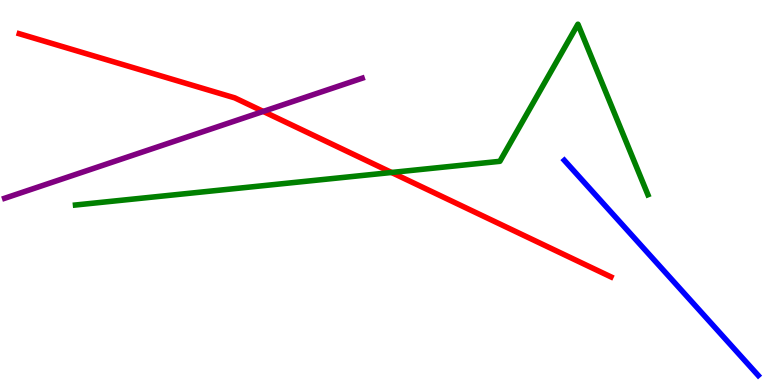[{'lines': ['blue', 'red'], 'intersections': []}, {'lines': ['green', 'red'], 'intersections': [{'x': 5.05, 'y': 5.52}]}, {'lines': ['purple', 'red'], 'intersections': [{'x': 3.4, 'y': 7.11}]}, {'lines': ['blue', 'green'], 'intersections': []}, {'lines': ['blue', 'purple'], 'intersections': []}, {'lines': ['green', 'purple'], 'intersections': []}]